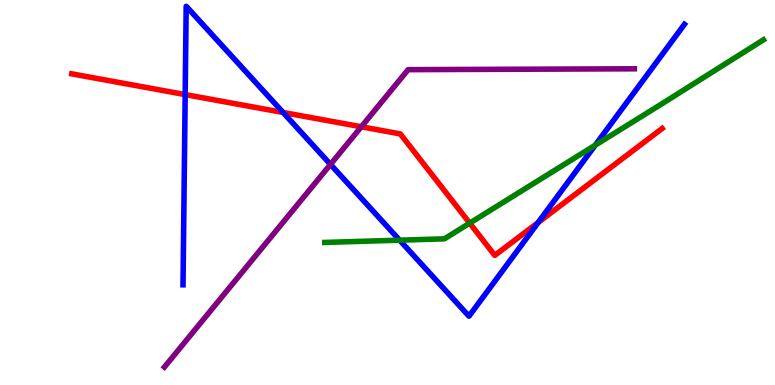[{'lines': ['blue', 'red'], 'intersections': [{'x': 2.39, 'y': 7.54}, {'x': 3.65, 'y': 7.08}, {'x': 6.94, 'y': 4.22}]}, {'lines': ['green', 'red'], 'intersections': [{'x': 6.06, 'y': 4.2}]}, {'lines': ['purple', 'red'], 'intersections': [{'x': 4.66, 'y': 6.71}]}, {'lines': ['blue', 'green'], 'intersections': [{'x': 5.16, 'y': 3.76}, {'x': 7.68, 'y': 6.23}]}, {'lines': ['blue', 'purple'], 'intersections': [{'x': 4.26, 'y': 5.73}]}, {'lines': ['green', 'purple'], 'intersections': []}]